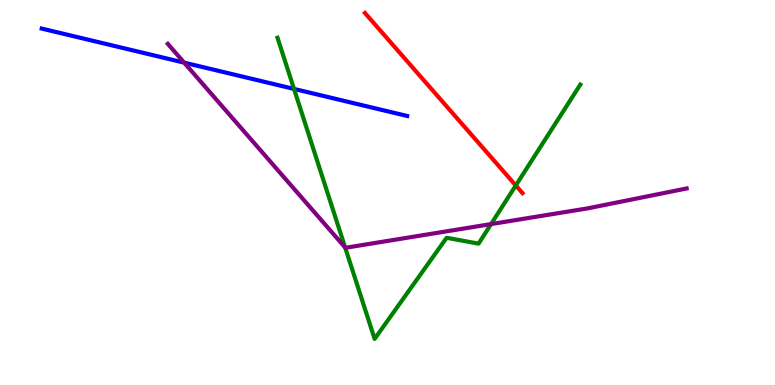[{'lines': ['blue', 'red'], 'intersections': []}, {'lines': ['green', 'red'], 'intersections': [{'x': 6.66, 'y': 5.18}]}, {'lines': ['purple', 'red'], 'intersections': []}, {'lines': ['blue', 'green'], 'intersections': [{'x': 3.79, 'y': 7.69}]}, {'lines': ['blue', 'purple'], 'intersections': [{'x': 2.38, 'y': 8.37}]}, {'lines': ['green', 'purple'], 'intersections': [{'x': 4.45, 'y': 3.57}, {'x': 6.34, 'y': 4.18}]}]